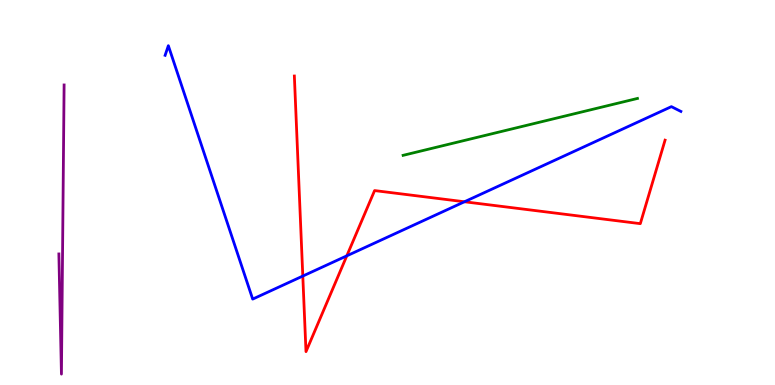[{'lines': ['blue', 'red'], 'intersections': [{'x': 3.91, 'y': 2.83}, {'x': 4.47, 'y': 3.35}, {'x': 5.99, 'y': 4.76}]}, {'lines': ['green', 'red'], 'intersections': []}, {'lines': ['purple', 'red'], 'intersections': []}, {'lines': ['blue', 'green'], 'intersections': []}, {'lines': ['blue', 'purple'], 'intersections': []}, {'lines': ['green', 'purple'], 'intersections': []}]